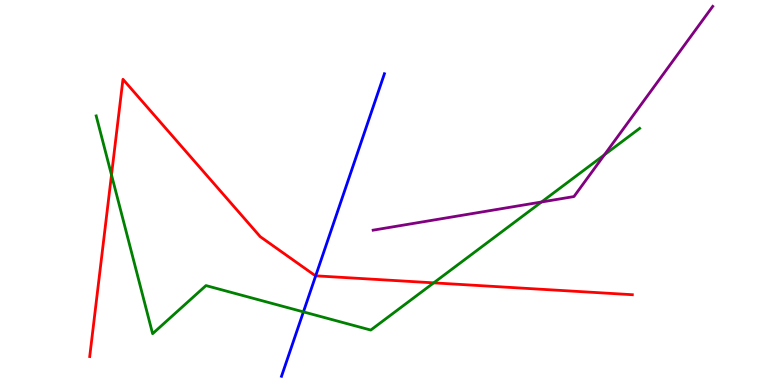[{'lines': ['blue', 'red'], 'intersections': [{'x': 4.07, 'y': 2.84}]}, {'lines': ['green', 'red'], 'intersections': [{'x': 1.44, 'y': 5.46}, {'x': 5.6, 'y': 2.65}]}, {'lines': ['purple', 'red'], 'intersections': []}, {'lines': ['blue', 'green'], 'intersections': [{'x': 3.92, 'y': 1.9}]}, {'lines': ['blue', 'purple'], 'intersections': []}, {'lines': ['green', 'purple'], 'intersections': [{'x': 6.99, 'y': 4.75}, {'x': 7.8, 'y': 5.98}]}]